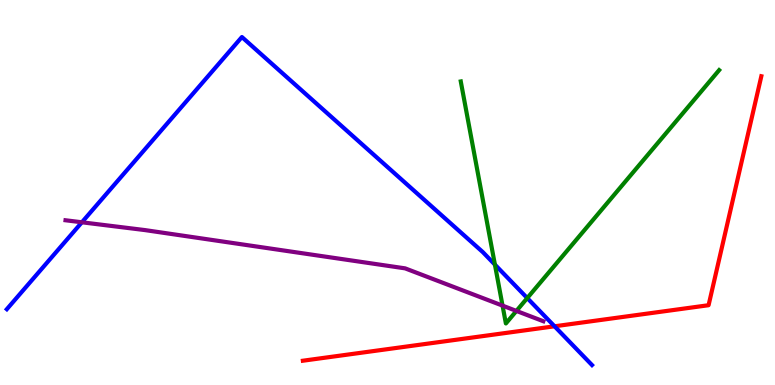[{'lines': ['blue', 'red'], 'intersections': [{'x': 7.16, 'y': 1.52}]}, {'lines': ['green', 'red'], 'intersections': []}, {'lines': ['purple', 'red'], 'intersections': []}, {'lines': ['blue', 'green'], 'intersections': [{'x': 6.39, 'y': 3.13}, {'x': 6.8, 'y': 2.26}]}, {'lines': ['blue', 'purple'], 'intersections': [{'x': 1.06, 'y': 4.23}]}, {'lines': ['green', 'purple'], 'intersections': [{'x': 6.48, 'y': 2.06}, {'x': 6.66, 'y': 1.92}]}]